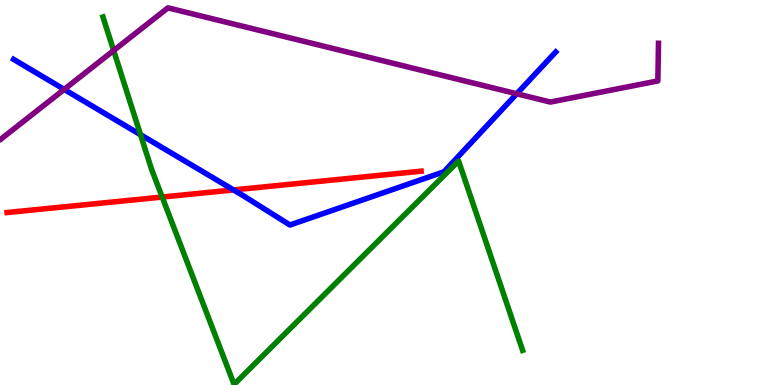[{'lines': ['blue', 'red'], 'intersections': [{'x': 3.01, 'y': 5.07}]}, {'lines': ['green', 'red'], 'intersections': [{'x': 2.09, 'y': 4.88}]}, {'lines': ['purple', 'red'], 'intersections': []}, {'lines': ['blue', 'green'], 'intersections': [{'x': 1.81, 'y': 6.5}]}, {'lines': ['blue', 'purple'], 'intersections': [{'x': 0.828, 'y': 7.68}, {'x': 6.67, 'y': 7.56}]}, {'lines': ['green', 'purple'], 'intersections': [{'x': 1.47, 'y': 8.69}]}]